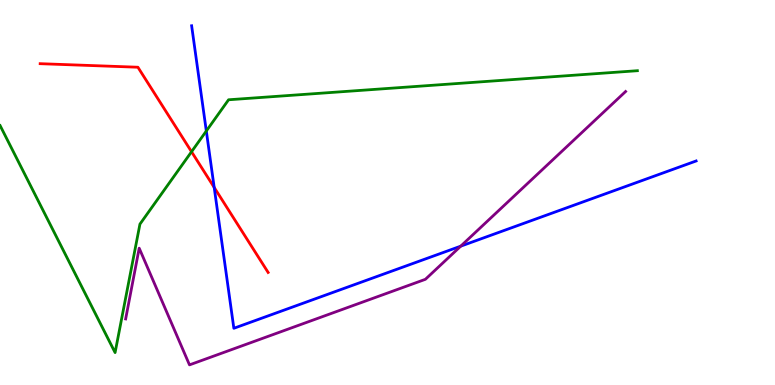[{'lines': ['blue', 'red'], 'intersections': [{'x': 2.76, 'y': 5.13}]}, {'lines': ['green', 'red'], 'intersections': [{'x': 2.47, 'y': 6.06}]}, {'lines': ['purple', 'red'], 'intersections': []}, {'lines': ['blue', 'green'], 'intersections': [{'x': 2.66, 'y': 6.6}]}, {'lines': ['blue', 'purple'], 'intersections': [{'x': 5.94, 'y': 3.61}]}, {'lines': ['green', 'purple'], 'intersections': []}]